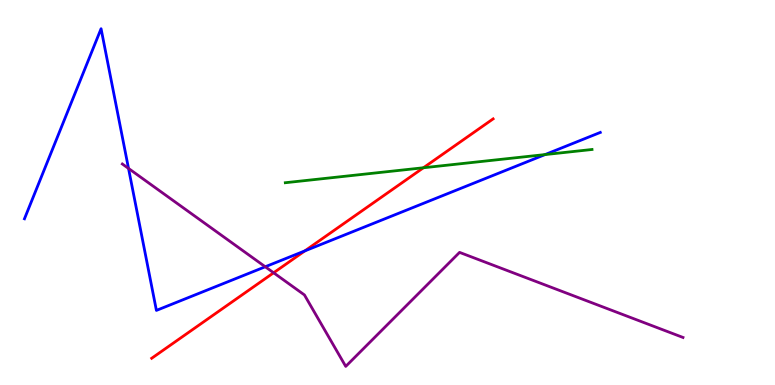[{'lines': ['blue', 'red'], 'intersections': [{'x': 3.93, 'y': 3.48}]}, {'lines': ['green', 'red'], 'intersections': [{'x': 5.46, 'y': 5.64}]}, {'lines': ['purple', 'red'], 'intersections': [{'x': 3.53, 'y': 2.91}]}, {'lines': ['blue', 'green'], 'intersections': [{'x': 7.03, 'y': 5.99}]}, {'lines': ['blue', 'purple'], 'intersections': [{'x': 1.66, 'y': 5.62}, {'x': 3.42, 'y': 3.07}]}, {'lines': ['green', 'purple'], 'intersections': []}]